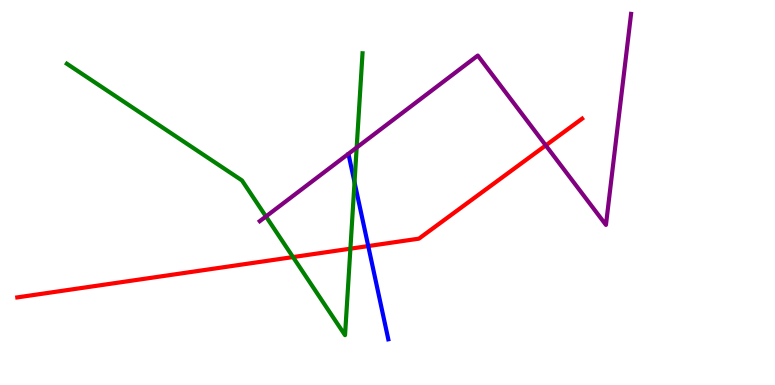[{'lines': ['blue', 'red'], 'intersections': [{'x': 4.75, 'y': 3.61}]}, {'lines': ['green', 'red'], 'intersections': [{'x': 3.78, 'y': 3.32}, {'x': 4.52, 'y': 3.54}]}, {'lines': ['purple', 'red'], 'intersections': [{'x': 7.04, 'y': 6.22}]}, {'lines': ['blue', 'green'], 'intersections': [{'x': 4.57, 'y': 5.27}]}, {'lines': ['blue', 'purple'], 'intersections': []}, {'lines': ['green', 'purple'], 'intersections': [{'x': 3.43, 'y': 4.38}, {'x': 4.6, 'y': 6.17}]}]